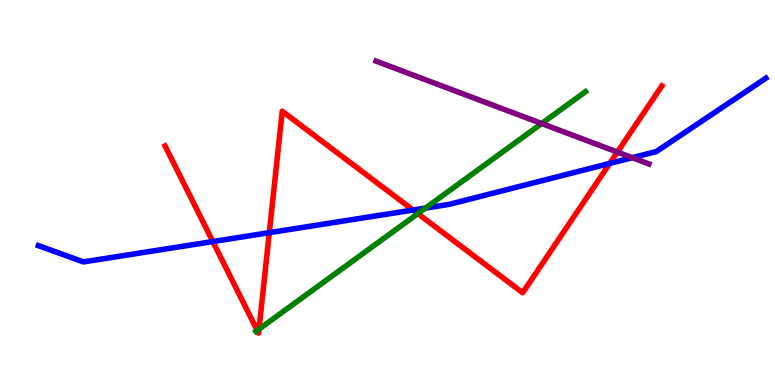[{'lines': ['blue', 'red'], 'intersections': [{'x': 2.75, 'y': 3.73}, {'x': 3.48, 'y': 3.96}, {'x': 5.33, 'y': 4.54}, {'x': 7.87, 'y': 5.76}]}, {'lines': ['green', 'red'], 'intersections': [{'x': 3.32, 'y': 1.42}, {'x': 3.34, 'y': 1.45}, {'x': 5.39, 'y': 4.45}]}, {'lines': ['purple', 'red'], 'intersections': [{'x': 7.97, 'y': 6.05}]}, {'lines': ['blue', 'green'], 'intersections': [{'x': 5.49, 'y': 4.6}]}, {'lines': ['blue', 'purple'], 'intersections': [{'x': 8.16, 'y': 5.9}]}, {'lines': ['green', 'purple'], 'intersections': [{'x': 6.99, 'y': 6.79}]}]